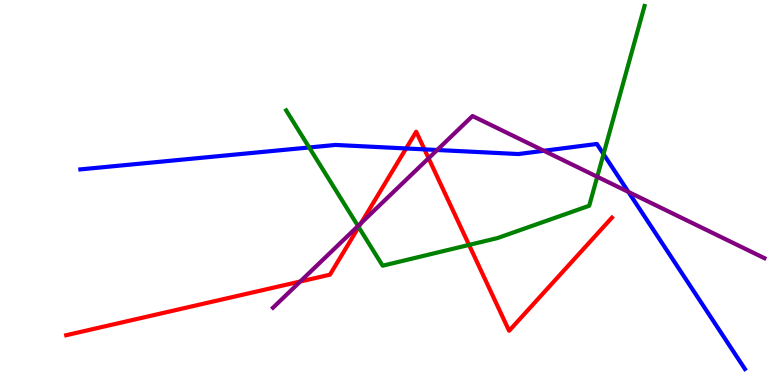[{'lines': ['blue', 'red'], 'intersections': [{'x': 5.24, 'y': 6.14}, {'x': 5.48, 'y': 6.12}]}, {'lines': ['green', 'red'], 'intersections': [{'x': 4.63, 'y': 4.1}, {'x': 6.05, 'y': 3.64}]}, {'lines': ['purple', 'red'], 'intersections': [{'x': 3.87, 'y': 2.69}, {'x': 4.66, 'y': 4.21}, {'x': 5.53, 'y': 5.89}]}, {'lines': ['blue', 'green'], 'intersections': [{'x': 3.99, 'y': 6.17}, {'x': 7.79, 'y': 6.0}]}, {'lines': ['blue', 'purple'], 'intersections': [{'x': 5.64, 'y': 6.1}, {'x': 7.02, 'y': 6.08}, {'x': 8.11, 'y': 5.01}]}, {'lines': ['green', 'purple'], 'intersections': [{'x': 4.62, 'y': 4.13}, {'x': 7.71, 'y': 5.41}]}]